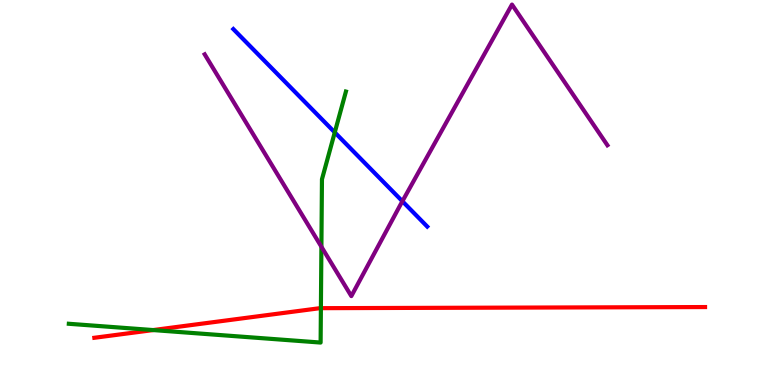[{'lines': ['blue', 'red'], 'intersections': []}, {'lines': ['green', 'red'], 'intersections': [{'x': 1.98, 'y': 1.43}, {'x': 4.14, 'y': 2.0}]}, {'lines': ['purple', 'red'], 'intersections': []}, {'lines': ['blue', 'green'], 'intersections': [{'x': 4.32, 'y': 6.56}]}, {'lines': ['blue', 'purple'], 'intersections': [{'x': 5.19, 'y': 4.77}]}, {'lines': ['green', 'purple'], 'intersections': [{'x': 4.15, 'y': 3.59}]}]